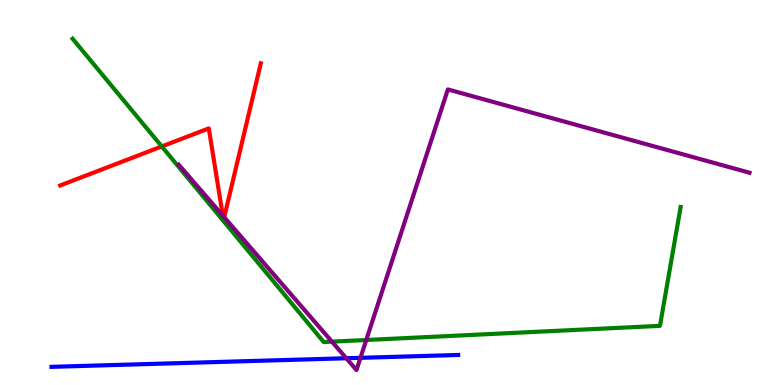[{'lines': ['blue', 'red'], 'intersections': []}, {'lines': ['green', 'red'], 'intersections': [{'x': 2.09, 'y': 6.2}]}, {'lines': ['purple', 'red'], 'intersections': [{'x': 2.87, 'y': 4.4}, {'x': 2.89, 'y': 4.36}]}, {'lines': ['blue', 'green'], 'intersections': []}, {'lines': ['blue', 'purple'], 'intersections': [{'x': 4.47, 'y': 0.695}, {'x': 4.65, 'y': 0.706}]}, {'lines': ['green', 'purple'], 'intersections': [{'x': 4.28, 'y': 1.13}, {'x': 4.73, 'y': 1.17}]}]